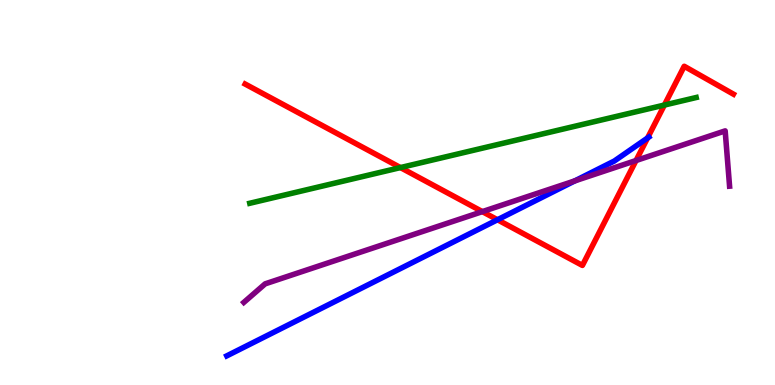[{'lines': ['blue', 'red'], 'intersections': [{'x': 6.42, 'y': 4.29}, {'x': 8.36, 'y': 6.42}]}, {'lines': ['green', 'red'], 'intersections': [{'x': 5.17, 'y': 5.65}, {'x': 8.57, 'y': 7.27}]}, {'lines': ['purple', 'red'], 'intersections': [{'x': 6.22, 'y': 4.5}, {'x': 8.21, 'y': 5.83}]}, {'lines': ['blue', 'green'], 'intersections': []}, {'lines': ['blue', 'purple'], 'intersections': [{'x': 7.42, 'y': 5.3}]}, {'lines': ['green', 'purple'], 'intersections': []}]